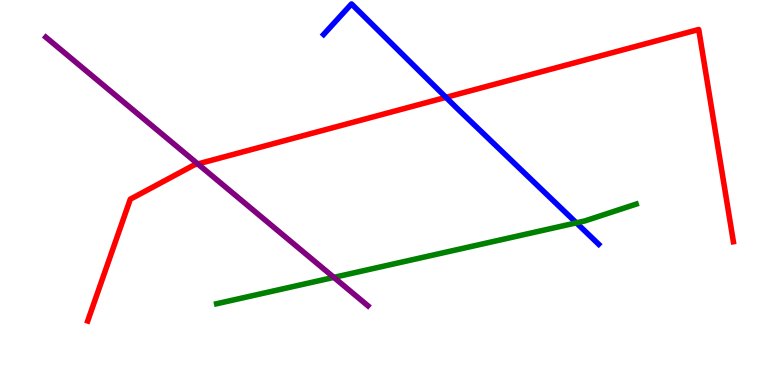[{'lines': ['blue', 'red'], 'intersections': [{'x': 5.75, 'y': 7.47}]}, {'lines': ['green', 'red'], 'intersections': []}, {'lines': ['purple', 'red'], 'intersections': [{'x': 2.55, 'y': 5.74}]}, {'lines': ['blue', 'green'], 'intersections': [{'x': 7.44, 'y': 4.21}]}, {'lines': ['blue', 'purple'], 'intersections': []}, {'lines': ['green', 'purple'], 'intersections': [{'x': 4.31, 'y': 2.8}]}]